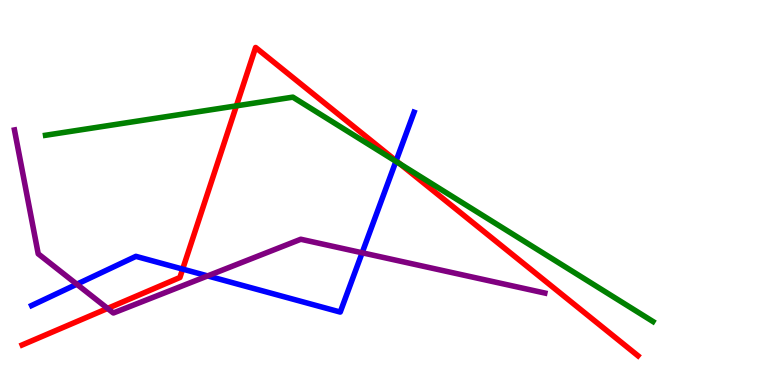[{'lines': ['blue', 'red'], 'intersections': [{'x': 2.36, 'y': 3.01}, {'x': 5.11, 'y': 5.82}]}, {'lines': ['green', 'red'], 'intersections': [{'x': 3.05, 'y': 7.25}, {'x': 5.16, 'y': 5.74}]}, {'lines': ['purple', 'red'], 'intersections': [{'x': 1.39, 'y': 1.99}]}, {'lines': ['blue', 'green'], 'intersections': [{'x': 5.11, 'y': 5.81}]}, {'lines': ['blue', 'purple'], 'intersections': [{'x': 0.991, 'y': 2.62}, {'x': 2.68, 'y': 2.83}, {'x': 4.67, 'y': 3.43}]}, {'lines': ['green', 'purple'], 'intersections': []}]